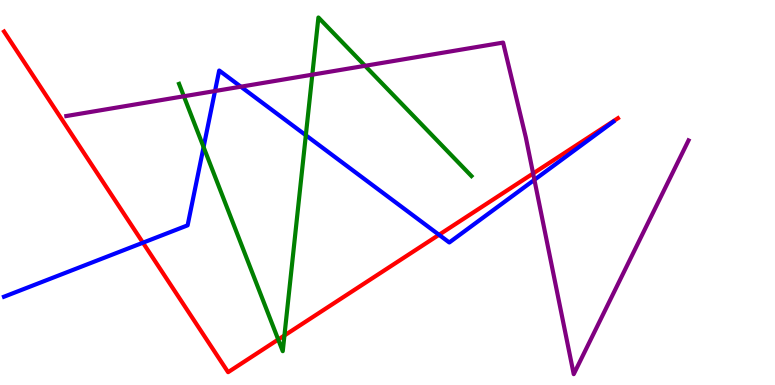[{'lines': ['blue', 'red'], 'intersections': [{'x': 1.84, 'y': 3.7}, {'x': 5.66, 'y': 3.9}]}, {'lines': ['green', 'red'], 'intersections': [{'x': 3.59, 'y': 1.18}, {'x': 3.67, 'y': 1.29}]}, {'lines': ['purple', 'red'], 'intersections': [{'x': 6.88, 'y': 5.49}]}, {'lines': ['blue', 'green'], 'intersections': [{'x': 2.63, 'y': 6.18}, {'x': 3.95, 'y': 6.49}]}, {'lines': ['blue', 'purple'], 'intersections': [{'x': 2.77, 'y': 7.64}, {'x': 3.11, 'y': 7.75}, {'x': 6.9, 'y': 5.33}]}, {'lines': ['green', 'purple'], 'intersections': [{'x': 2.37, 'y': 7.5}, {'x': 4.03, 'y': 8.06}, {'x': 4.71, 'y': 8.29}]}]